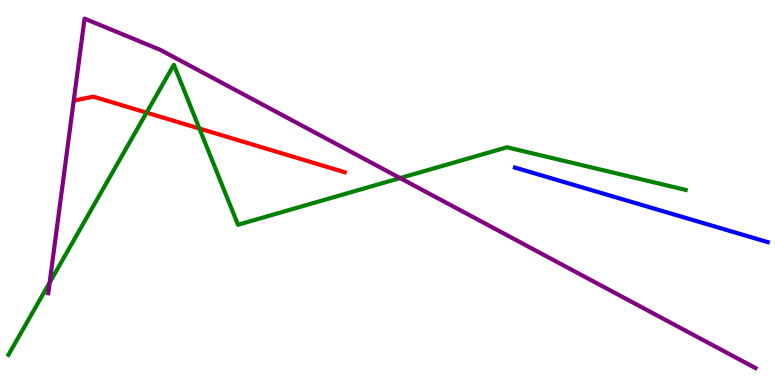[{'lines': ['blue', 'red'], 'intersections': []}, {'lines': ['green', 'red'], 'intersections': [{'x': 1.89, 'y': 7.07}, {'x': 2.57, 'y': 6.66}]}, {'lines': ['purple', 'red'], 'intersections': []}, {'lines': ['blue', 'green'], 'intersections': []}, {'lines': ['blue', 'purple'], 'intersections': []}, {'lines': ['green', 'purple'], 'intersections': [{'x': 0.641, 'y': 2.66}, {'x': 5.16, 'y': 5.37}]}]